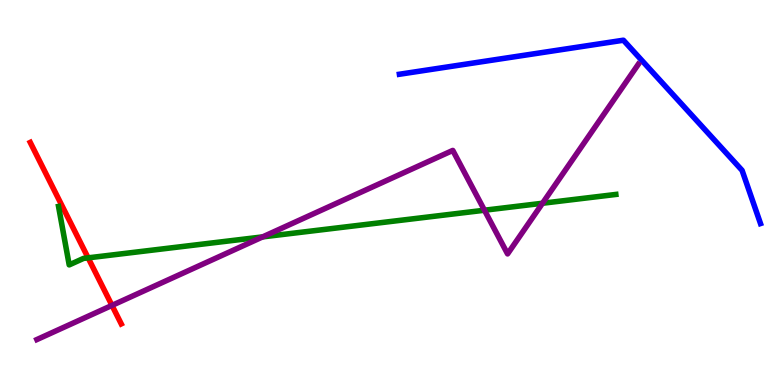[{'lines': ['blue', 'red'], 'intersections': []}, {'lines': ['green', 'red'], 'intersections': [{'x': 1.14, 'y': 3.3}]}, {'lines': ['purple', 'red'], 'intersections': [{'x': 1.44, 'y': 2.07}]}, {'lines': ['blue', 'green'], 'intersections': []}, {'lines': ['blue', 'purple'], 'intersections': []}, {'lines': ['green', 'purple'], 'intersections': [{'x': 3.39, 'y': 3.85}, {'x': 6.25, 'y': 4.54}, {'x': 7.0, 'y': 4.72}]}]